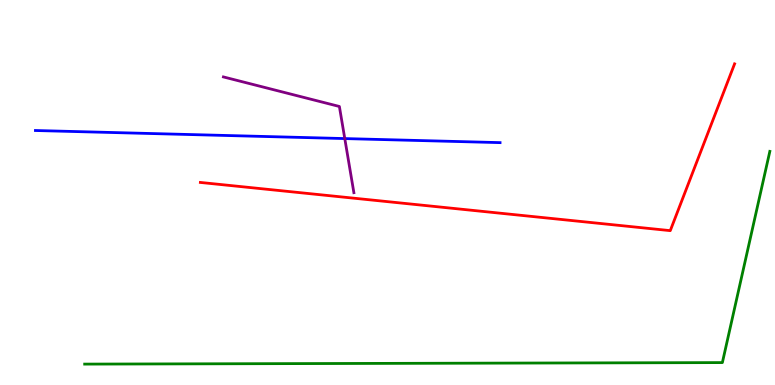[{'lines': ['blue', 'red'], 'intersections': []}, {'lines': ['green', 'red'], 'intersections': []}, {'lines': ['purple', 'red'], 'intersections': []}, {'lines': ['blue', 'green'], 'intersections': []}, {'lines': ['blue', 'purple'], 'intersections': [{'x': 4.45, 'y': 6.4}]}, {'lines': ['green', 'purple'], 'intersections': []}]